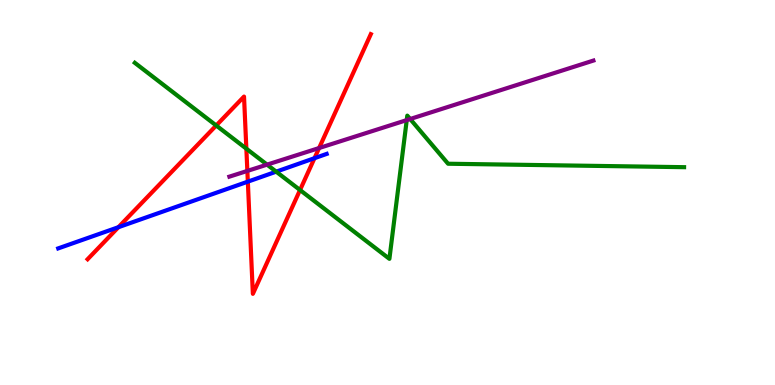[{'lines': ['blue', 'red'], 'intersections': [{'x': 1.53, 'y': 4.1}, {'x': 3.2, 'y': 5.28}, {'x': 4.06, 'y': 5.89}]}, {'lines': ['green', 'red'], 'intersections': [{'x': 2.79, 'y': 6.74}, {'x': 3.18, 'y': 6.14}, {'x': 3.87, 'y': 5.06}]}, {'lines': ['purple', 'red'], 'intersections': [{'x': 3.19, 'y': 5.56}, {'x': 4.12, 'y': 6.15}]}, {'lines': ['blue', 'green'], 'intersections': [{'x': 3.56, 'y': 5.54}]}, {'lines': ['blue', 'purple'], 'intersections': []}, {'lines': ['green', 'purple'], 'intersections': [{'x': 3.45, 'y': 5.72}, {'x': 5.25, 'y': 6.88}, {'x': 5.29, 'y': 6.91}]}]